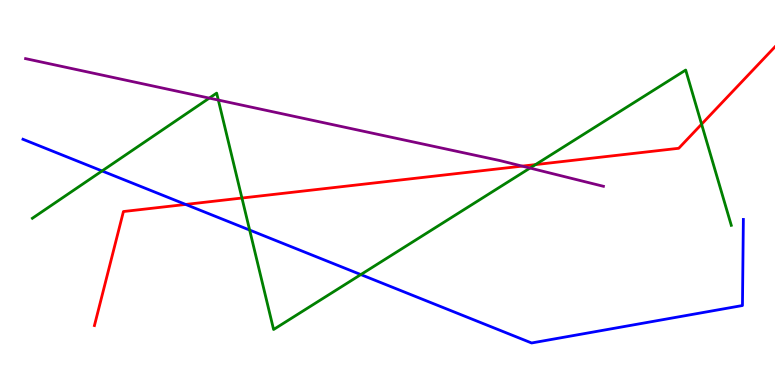[{'lines': ['blue', 'red'], 'intersections': [{'x': 2.4, 'y': 4.69}]}, {'lines': ['green', 'red'], 'intersections': [{'x': 3.12, 'y': 4.86}, {'x': 6.91, 'y': 5.72}, {'x': 9.05, 'y': 6.77}]}, {'lines': ['purple', 'red'], 'intersections': [{'x': 6.74, 'y': 5.69}]}, {'lines': ['blue', 'green'], 'intersections': [{'x': 1.32, 'y': 5.56}, {'x': 3.22, 'y': 4.02}, {'x': 4.66, 'y': 2.87}]}, {'lines': ['blue', 'purple'], 'intersections': []}, {'lines': ['green', 'purple'], 'intersections': [{'x': 2.7, 'y': 7.45}, {'x': 2.82, 'y': 7.4}, {'x': 6.84, 'y': 5.63}]}]